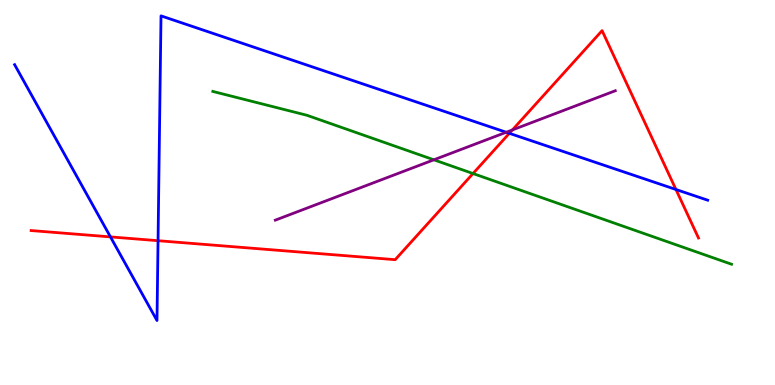[{'lines': ['blue', 'red'], 'intersections': [{'x': 1.43, 'y': 3.85}, {'x': 2.04, 'y': 3.75}, {'x': 6.57, 'y': 6.54}, {'x': 8.72, 'y': 5.08}]}, {'lines': ['green', 'red'], 'intersections': [{'x': 6.1, 'y': 5.49}]}, {'lines': ['purple', 'red'], 'intersections': [{'x': 6.61, 'y': 6.63}]}, {'lines': ['blue', 'green'], 'intersections': []}, {'lines': ['blue', 'purple'], 'intersections': [{'x': 6.53, 'y': 6.56}]}, {'lines': ['green', 'purple'], 'intersections': [{'x': 5.6, 'y': 5.85}]}]